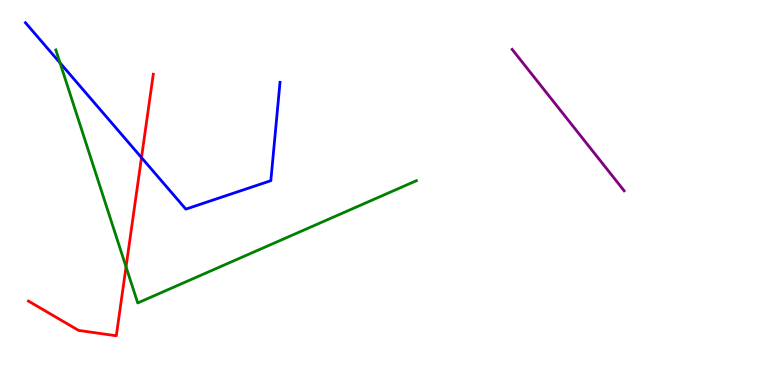[{'lines': ['blue', 'red'], 'intersections': [{'x': 1.83, 'y': 5.91}]}, {'lines': ['green', 'red'], 'intersections': [{'x': 1.63, 'y': 3.07}]}, {'lines': ['purple', 'red'], 'intersections': []}, {'lines': ['blue', 'green'], 'intersections': [{'x': 0.775, 'y': 8.37}]}, {'lines': ['blue', 'purple'], 'intersections': []}, {'lines': ['green', 'purple'], 'intersections': []}]